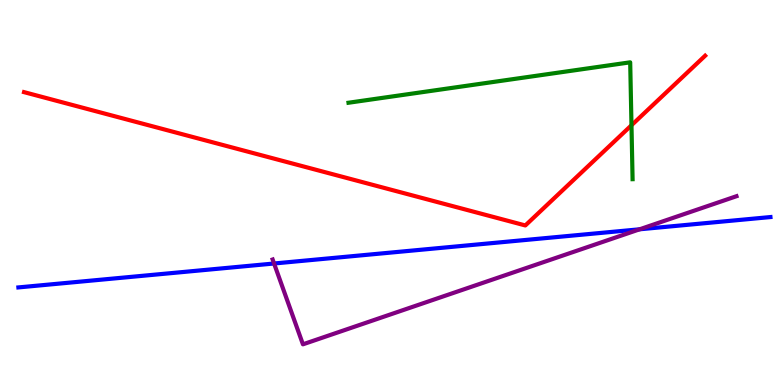[{'lines': ['blue', 'red'], 'intersections': []}, {'lines': ['green', 'red'], 'intersections': [{'x': 8.15, 'y': 6.75}]}, {'lines': ['purple', 'red'], 'intersections': []}, {'lines': ['blue', 'green'], 'intersections': []}, {'lines': ['blue', 'purple'], 'intersections': [{'x': 3.54, 'y': 3.16}, {'x': 8.25, 'y': 4.04}]}, {'lines': ['green', 'purple'], 'intersections': []}]